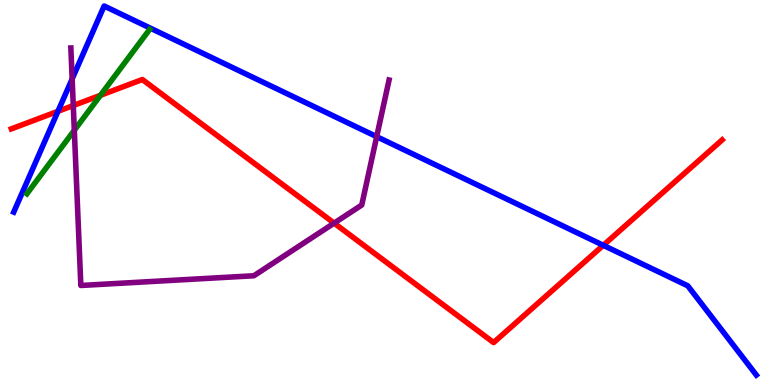[{'lines': ['blue', 'red'], 'intersections': [{'x': 0.748, 'y': 7.11}, {'x': 7.78, 'y': 3.63}]}, {'lines': ['green', 'red'], 'intersections': [{'x': 1.3, 'y': 7.52}]}, {'lines': ['purple', 'red'], 'intersections': [{'x': 0.945, 'y': 7.26}, {'x': 4.31, 'y': 4.2}]}, {'lines': ['blue', 'green'], 'intersections': []}, {'lines': ['blue', 'purple'], 'intersections': [{'x': 0.931, 'y': 7.95}, {'x': 4.86, 'y': 6.45}]}, {'lines': ['green', 'purple'], 'intersections': [{'x': 0.959, 'y': 6.62}]}]